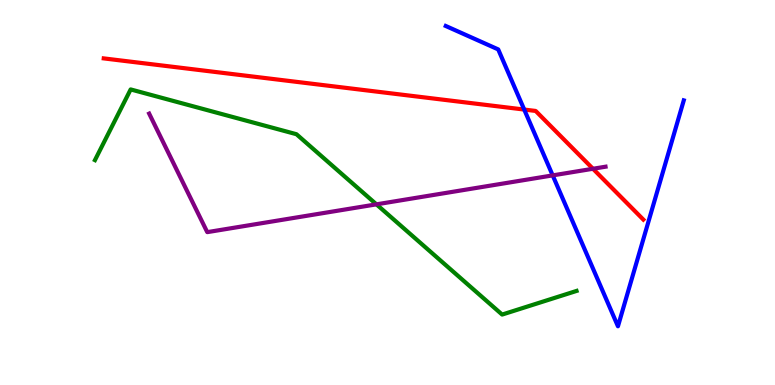[{'lines': ['blue', 'red'], 'intersections': [{'x': 6.76, 'y': 7.15}]}, {'lines': ['green', 'red'], 'intersections': []}, {'lines': ['purple', 'red'], 'intersections': [{'x': 7.65, 'y': 5.62}]}, {'lines': ['blue', 'green'], 'intersections': []}, {'lines': ['blue', 'purple'], 'intersections': [{'x': 7.13, 'y': 5.44}]}, {'lines': ['green', 'purple'], 'intersections': [{'x': 4.86, 'y': 4.69}]}]